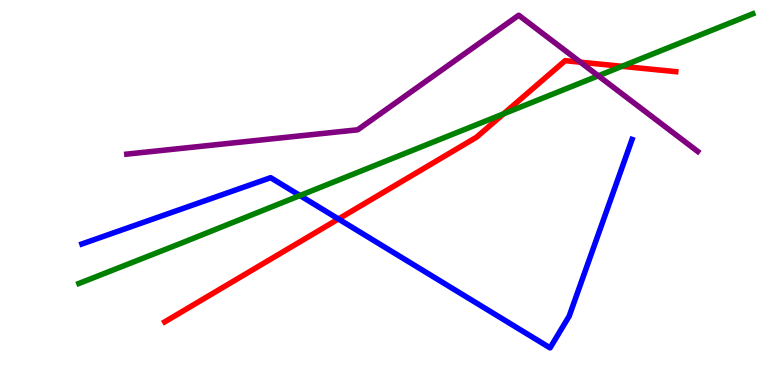[{'lines': ['blue', 'red'], 'intersections': [{'x': 4.37, 'y': 4.31}]}, {'lines': ['green', 'red'], 'intersections': [{'x': 6.5, 'y': 7.04}, {'x': 8.03, 'y': 8.28}]}, {'lines': ['purple', 'red'], 'intersections': [{'x': 7.49, 'y': 8.38}]}, {'lines': ['blue', 'green'], 'intersections': [{'x': 3.87, 'y': 4.92}]}, {'lines': ['blue', 'purple'], 'intersections': []}, {'lines': ['green', 'purple'], 'intersections': [{'x': 7.72, 'y': 8.03}]}]